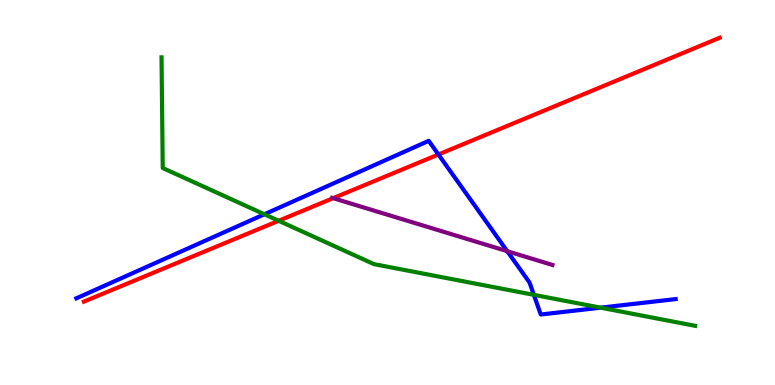[{'lines': ['blue', 'red'], 'intersections': [{'x': 5.66, 'y': 5.99}]}, {'lines': ['green', 'red'], 'intersections': [{'x': 3.6, 'y': 4.27}]}, {'lines': ['purple', 'red'], 'intersections': [{'x': 4.3, 'y': 4.85}]}, {'lines': ['blue', 'green'], 'intersections': [{'x': 3.41, 'y': 4.43}, {'x': 6.89, 'y': 2.34}, {'x': 7.75, 'y': 2.01}]}, {'lines': ['blue', 'purple'], 'intersections': [{'x': 6.54, 'y': 3.48}]}, {'lines': ['green', 'purple'], 'intersections': []}]